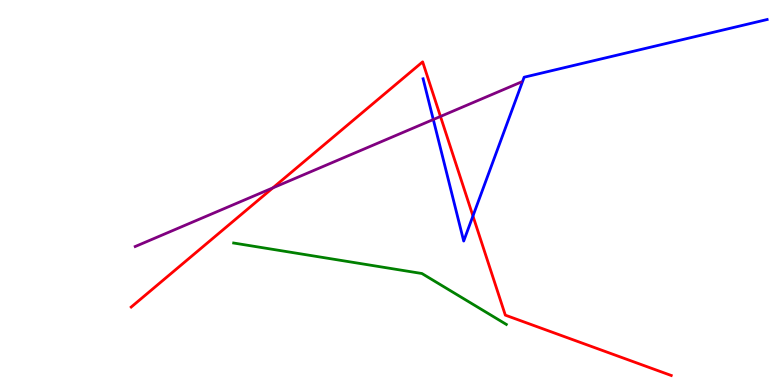[{'lines': ['blue', 'red'], 'intersections': [{'x': 6.1, 'y': 4.39}]}, {'lines': ['green', 'red'], 'intersections': []}, {'lines': ['purple', 'red'], 'intersections': [{'x': 3.52, 'y': 5.12}, {'x': 5.68, 'y': 6.98}]}, {'lines': ['blue', 'green'], 'intersections': []}, {'lines': ['blue', 'purple'], 'intersections': [{'x': 5.59, 'y': 6.9}]}, {'lines': ['green', 'purple'], 'intersections': []}]